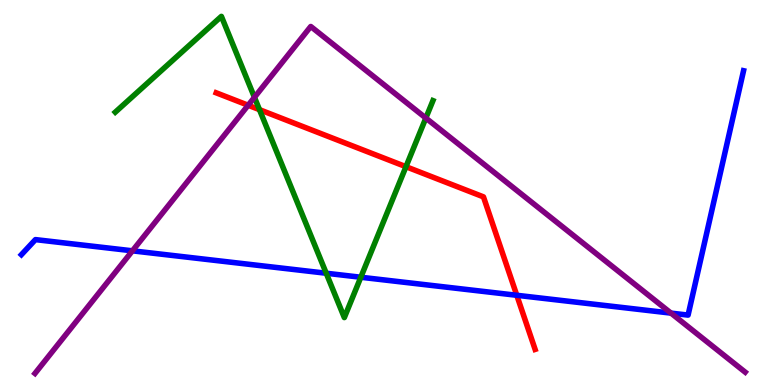[{'lines': ['blue', 'red'], 'intersections': [{'x': 6.67, 'y': 2.33}]}, {'lines': ['green', 'red'], 'intersections': [{'x': 3.35, 'y': 7.15}, {'x': 5.24, 'y': 5.67}]}, {'lines': ['purple', 'red'], 'intersections': [{'x': 3.2, 'y': 7.27}]}, {'lines': ['blue', 'green'], 'intersections': [{'x': 4.21, 'y': 2.9}, {'x': 4.66, 'y': 2.8}]}, {'lines': ['blue', 'purple'], 'intersections': [{'x': 1.71, 'y': 3.49}, {'x': 8.66, 'y': 1.87}]}, {'lines': ['green', 'purple'], 'intersections': [{'x': 3.28, 'y': 7.47}, {'x': 5.49, 'y': 6.93}]}]